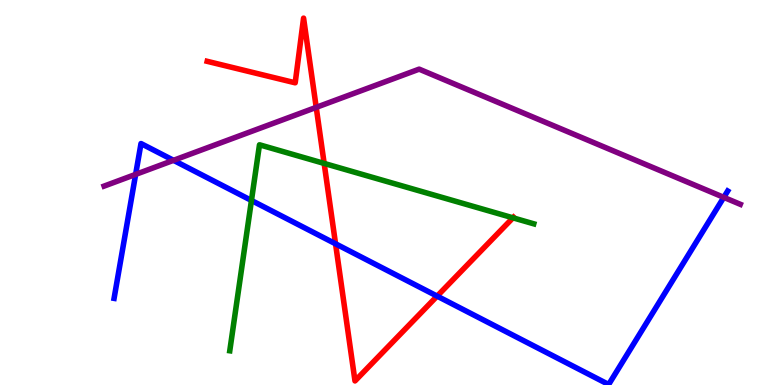[{'lines': ['blue', 'red'], 'intersections': [{'x': 4.33, 'y': 3.67}, {'x': 5.64, 'y': 2.31}]}, {'lines': ['green', 'red'], 'intersections': [{'x': 4.18, 'y': 5.76}, {'x': 6.62, 'y': 4.34}]}, {'lines': ['purple', 'red'], 'intersections': [{'x': 4.08, 'y': 7.21}]}, {'lines': ['blue', 'green'], 'intersections': [{'x': 3.24, 'y': 4.79}]}, {'lines': ['blue', 'purple'], 'intersections': [{'x': 1.75, 'y': 5.47}, {'x': 2.24, 'y': 5.84}, {'x': 9.34, 'y': 4.87}]}, {'lines': ['green', 'purple'], 'intersections': []}]